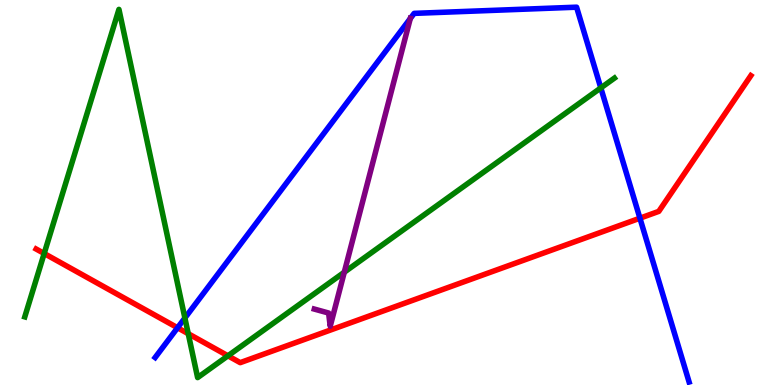[{'lines': ['blue', 'red'], 'intersections': [{'x': 2.29, 'y': 1.49}, {'x': 8.26, 'y': 4.33}]}, {'lines': ['green', 'red'], 'intersections': [{'x': 0.57, 'y': 3.42}, {'x': 2.43, 'y': 1.33}, {'x': 2.94, 'y': 0.758}]}, {'lines': ['purple', 'red'], 'intersections': []}, {'lines': ['blue', 'green'], 'intersections': [{'x': 2.39, 'y': 1.74}, {'x': 7.75, 'y': 7.72}]}, {'lines': ['blue', 'purple'], 'intersections': [{'x': 5.29, 'y': 9.52}]}, {'lines': ['green', 'purple'], 'intersections': [{'x': 4.44, 'y': 2.93}]}]